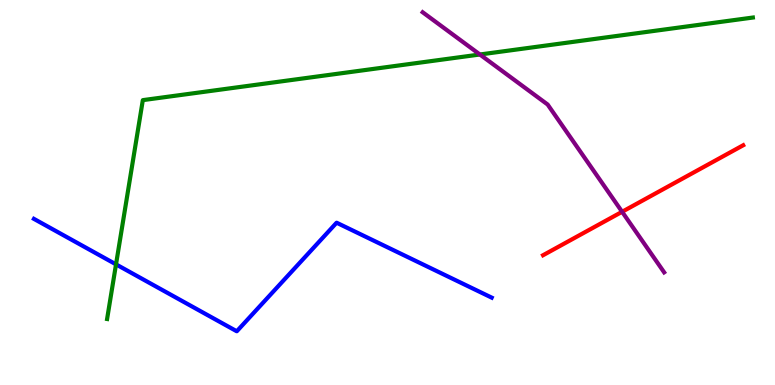[{'lines': ['blue', 'red'], 'intersections': []}, {'lines': ['green', 'red'], 'intersections': []}, {'lines': ['purple', 'red'], 'intersections': [{'x': 8.03, 'y': 4.5}]}, {'lines': ['blue', 'green'], 'intersections': [{'x': 1.5, 'y': 3.13}]}, {'lines': ['blue', 'purple'], 'intersections': []}, {'lines': ['green', 'purple'], 'intersections': [{'x': 6.19, 'y': 8.58}]}]